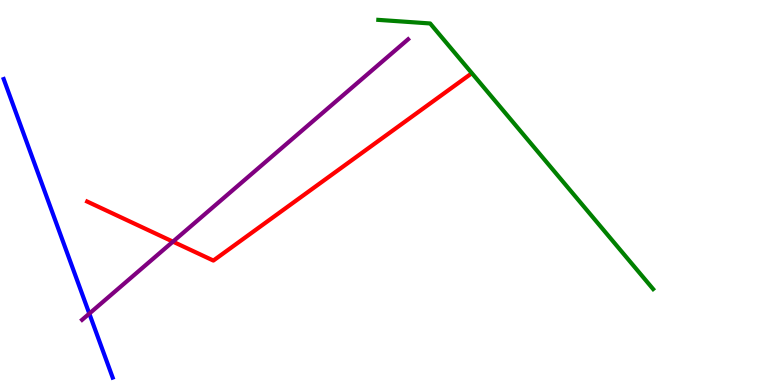[{'lines': ['blue', 'red'], 'intersections': []}, {'lines': ['green', 'red'], 'intersections': []}, {'lines': ['purple', 'red'], 'intersections': [{'x': 2.23, 'y': 3.72}]}, {'lines': ['blue', 'green'], 'intersections': []}, {'lines': ['blue', 'purple'], 'intersections': [{'x': 1.15, 'y': 1.85}]}, {'lines': ['green', 'purple'], 'intersections': []}]